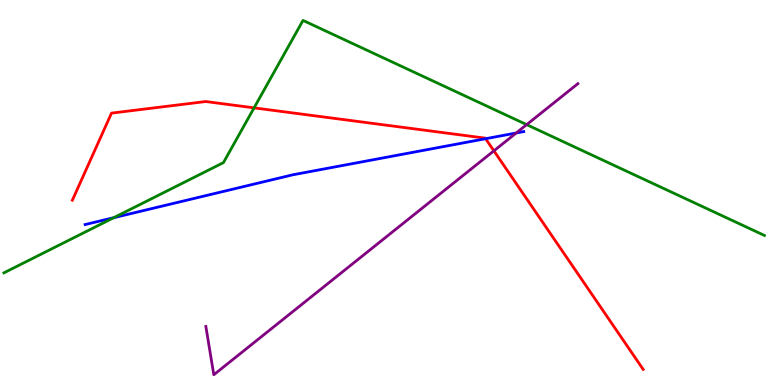[{'lines': ['blue', 'red'], 'intersections': [{'x': 6.27, 'y': 6.4}]}, {'lines': ['green', 'red'], 'intersections': [{'x': 3.28, 'y': 7.2}]}, {'lines': ['purple', 'red'], 'intersections': [{'x': 6.37, 'y': 6.08}]}, {'lines': ['blue', 'green'], 'intersections': [{'x': 1.47, 'y': 4.35}]}, {'lines': ['blue', 'purple'], 'intersections': [{'x': 6.66, 'y': 6.55}]}, {'lines': ['green', 'purple'], 'intersections': [{'x': 6.8, 'y': 6.76}]}]